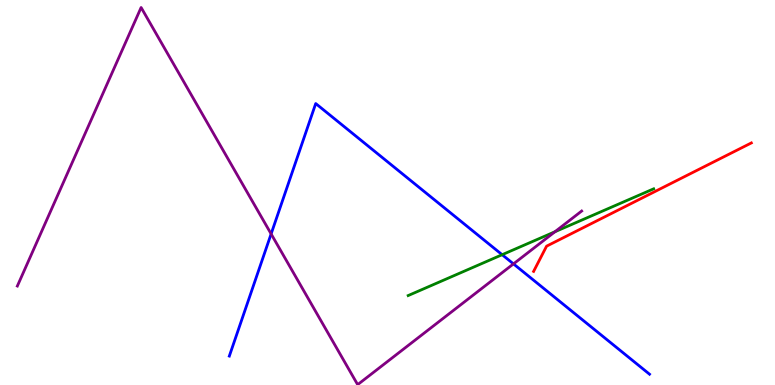[{'lines': ['blue', 'red'], 'intersections': []}, {'lines': ['green', 'red'], 'intersections': []}, {'lines': ['purple', 'red'], 'intersections': []}, {'lines': ['blue', 'green'], 'intersections': [{'x': 6.48, 'y': 3.38}]}, {'lines': ['blue', 'purple'], 'intersections': [{'x': 3.5, 'y': 3.92}, {'x': 6.63, 'y': 3.15}]}, {'lines': ['green', 'purple'], 'intersections': [{'x': 7.16, 'y': 3.98}]}]